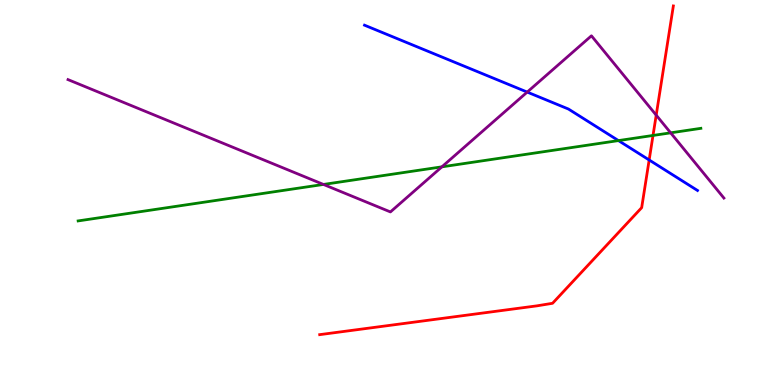[{'lines': ['blue', 'red'], 'intersections': [{'x': 8.38, 'y': 5.84}]}, {'lines': ['green', 'red'], 'intersections': [{'x': 8.43, 'y': 6.48}]}, {'lines': ['purple', 'red'], 'intersections': [{'x': 8.47, 'y': 7.01}]}, {'lines': ['blue', 'green'], 'intersections': [{'x': 7.98, 'y': 6.35}]}, {'lines': ['blue', 'purple'], 'intersections': [{'x': 6.8, 'y': 7.61}]}, {'lines': ['green', 'purple'], 'intersections': [{'x': 4.17, 'y': 5.21}, {'x': 5.7, 'y': 5.67}, {'x': 8.65, 'y': 6.55}]}]